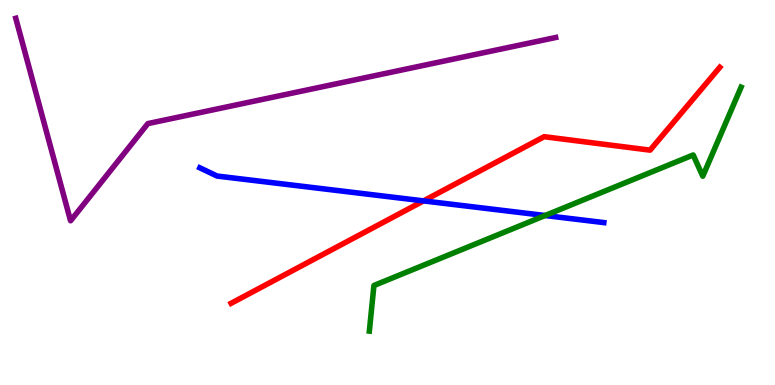[{'lines': ['blue', 'red'], 'intersections': [{'x': 5.47, 'y': 4.78}]}, {'lines': ['green', 'red'], 'intersections': []}, {'lines': ['purple', 'red'], 'intersections': []}, {'lines': ['blue', 'green'], 'intersections': [{'x': 7.03, 'y': 4.4}]}, {'lines': ['blue', 'purple'], 'intersections': []}, {'lines': ['green', 'purple'], 'intersections': []}]